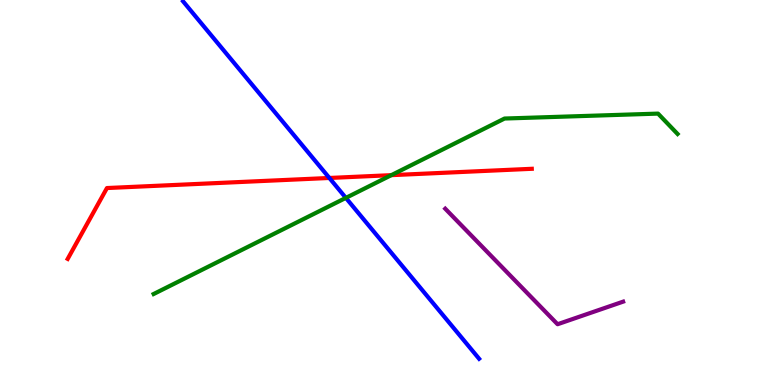[{'lines': ['blue', 'red'], 'intersections': [{'x': 4.25, 'y': 5.38}]}, {'lines': ['green', 'red'], 'intersections': [{'x': 5.05, 'y': 5.45}]}, {'lines': ['purple', 'red'], 'intersections': []}, {'lines': ['blue', 'green'], 'intersections': [{'x': 4.46, 'y': 4.86}]}, {'lines': ['blue', 'purple'], 'intersections': []}, {'lines': ['green', 'purple'], 'intersections': []}]